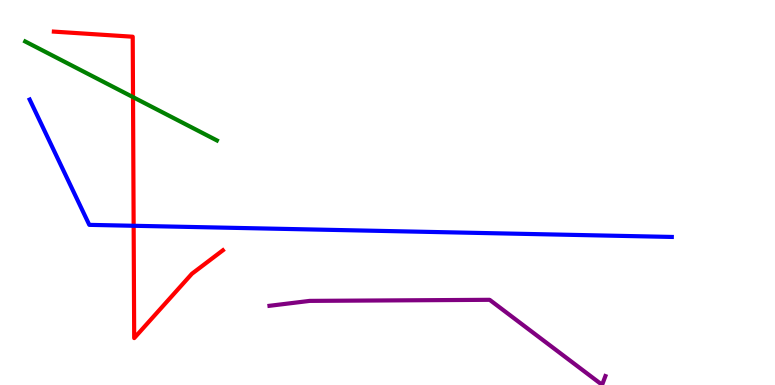[{'lines': ['blue', 'red'], 'intersections': [{'x': 1.72, 'y': 4.14}]}, {'lines': ['green', 'red'], 'intersections': [{'x': 1.72, 'y': 7.48}]}, {'lines': ['purple', 'red'], 'intersections': []}, {'lines': ['blue', 'green'], 'intersections': []}, {'lines': ['blue', 'purple'], 'intersections': []}, {'lines': ['green', 'purple'], 'intersections': []}]